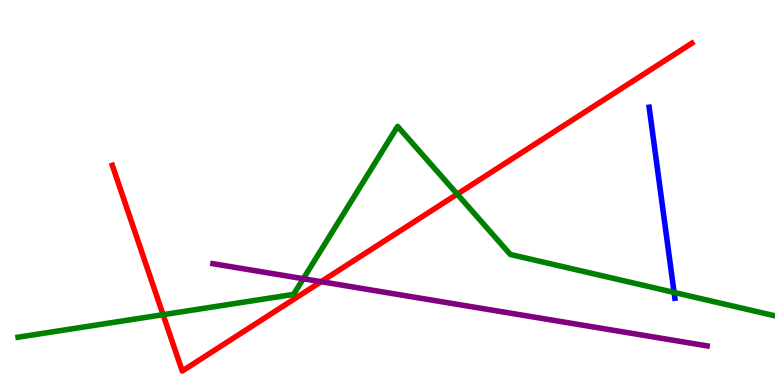[{'lines': ['blue', 'red'], 'intersections': []}, {'lines': ['green', 'red'], 'intersections': [{'x': 2.1, 'y': 1.83}, {'x': 5.9, 'y': 4.96}]}, {'lines': ['purple', 'red'], 'intersections': [{'x': 4.14, 'y': 2.68}]}, {'lines': ['blue', 'green'], 'intersections': [{'x': 8.7, 'y': 2.4}]}, {'lines': ['blue', 'purple'], 'intersections': []}, {'lines': ['green', 'purple'], 'intersections': [{'x': 3.91, 'y': 2.76}]}]